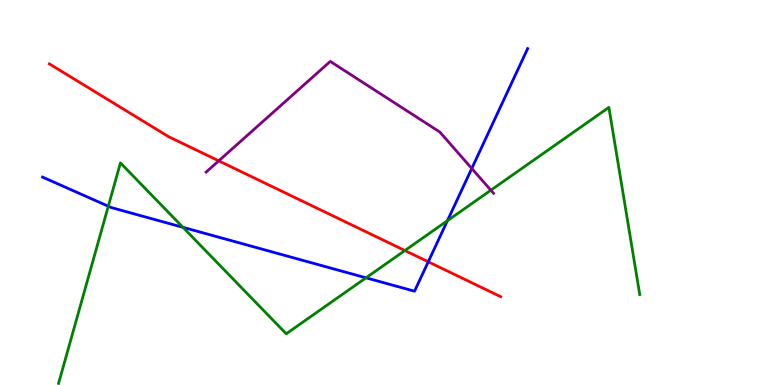[{'lines': ['blue', 'red'], 'intersections': [{'x': 5.53, 'y': 3.2}]}, {'lines': ['green', 'red'], 'intersections': [{'x': 5.22, 'y': 3.49}]}, {'lines': ['purple', 'red'], 'intersections': [{'x': 2.82, 'y': 5.82}]}, {'lines': ['blue', 'green'], 'intersections': [{'x': 1.4, 'y': 4.64}, {'x': 2.36, 'y': 4.1}, {'x': 4.72, 'y': 2.78}, {'x': 5.77, 'y': 4.27}]}, {'lines': ['blue', 'purple'], 'intersections': [{'x': 6.09, 'y': 5.62}]}, {'lines': ['green', 'purple'], 'intersections': [{'x': 6.33, 'y': 5.06}]}]